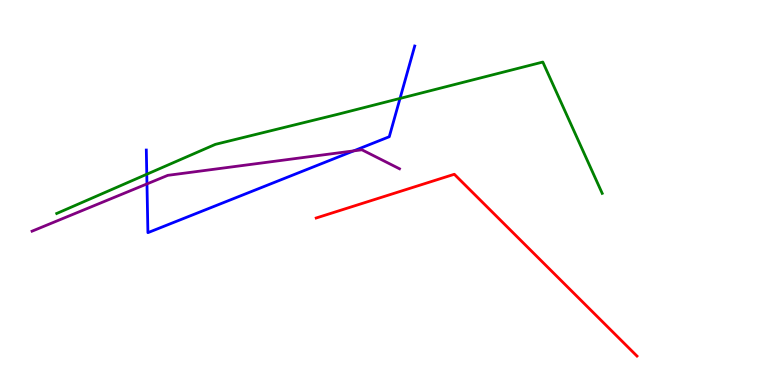[{'lines': ['blue', 'red'], 'intersections': []}, {'lines': ['green', 'red'], 'intersections': []}, {'lines': ['purple', 'red'], 'intersections': []}, {'lines': ['blue', 'green'], 'intersections': [{'x': 1.89, 'y': 5.47}, {'x': 5.16, 'y': 7.44}]}, {'lines': ['blue', 'purple'], 'intersections': [{'x': 1.9, 'y': 5.22}, {'x': 4.56, 'y': 6.08}]}, {'lines': ['green', 'purple'], 'intersections': []}]